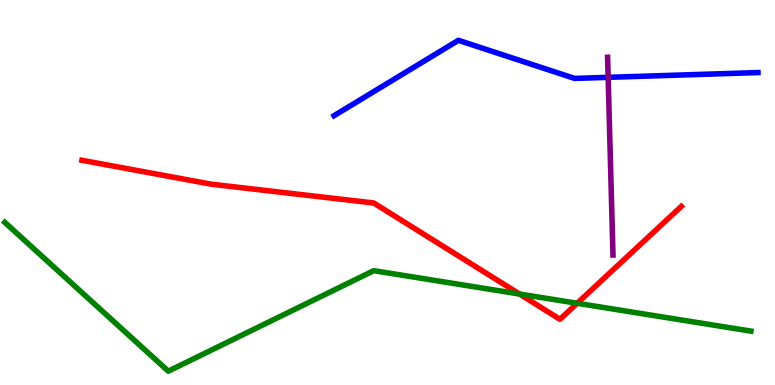[{'lines': ['blue', 'red'], 'intersections': []}, {'lines': ['green', 'red'], 'intersections': [{'x': 6.7, 'y': 2.36}, {'x': 7.45, 'y': 2.12}]}, {'lines': ['purple', 'red'], 'intersections': []}, {'lines': ['blue', 'green'], 'intersections': []}, {'lines': ['blue', 'purple'], 'intersections': [{'x': 7.85, 'y': 7.99}]}, {'lines': ['green', 'purple'], 'intersections': []}]